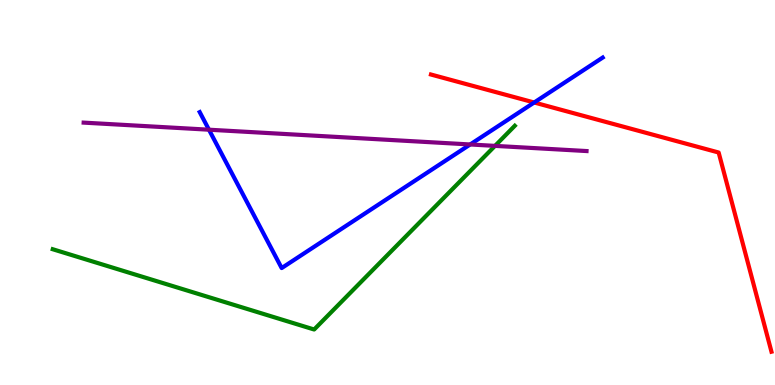[{'lines': ['blue', 'red'], 'intersections': [{'x': 6.89, 'y': 7.34}]}, {'lines': ['green', 'red'], 'intersections': []}, {'lines': ['purple', 'red'], 'intersections': []}, {'lines': ['blue', 'green'], 'intersections': []}, {'lines': ['blue', 'purple'], 'intersections': [{'x': 2.7, 'y': 6.63}, {'x': 6.07, 'y': 6.25}]}, {'lines': ['green', 'purple'], 'intersections': [{'x': 6.39, 'y': 6.21}]}]